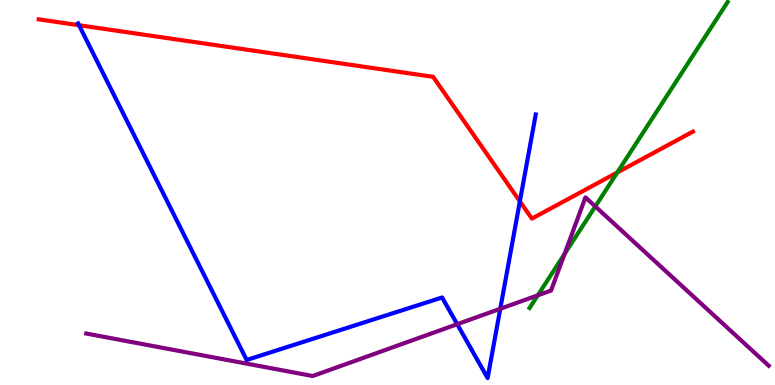[{'lines': ['blue', 'red'], 'intersections': [{'x': 1.02, 'y': 9.34}, {'x': 6.71, 'y': 4.77}]}, {'lines': ['green', 'red'], 'intersections': [{'x': 7.97, 'y': 5.52}]}, {'lines': ['purple', 'red'], 'intersections': []}, {'lines': ['blue', 'green'], 'intersections': []}, {'lines': ['blue', 'purple'], 'intersections': [{'x': 5.9, 'y': 1.58}, {'x': 6.46, 'y': 1.98}]}, {'lines': ['green', 'purple'], 'intersections': [{'x': 6.94, 'y': 2.33}, {'x': 7.28, 'y': 3.4}, {'x': 7.68, 'y': 4.64}]}]